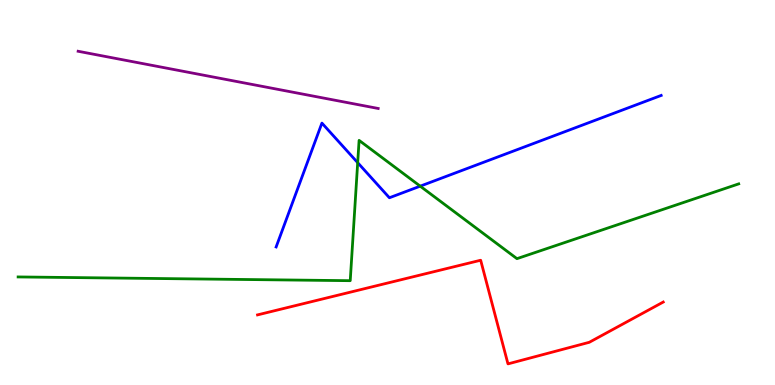[{'lines': ['blue', 'red'], 'intersections': []}, {'lines': ['green', 'red'], 'intersections': []}, {'lines': ['purple', 'red'], 'intersections': []}, {'lines': ['blue', 'green'], 'intersections': [{'x': 4.62, 'y': 5.77}, {'x': 5.42, 'y': 5.16}]}, {'lines': ['blue', 'purple'], 'intersections': []}, {'lines': ['green', 'purple'], 'intersections': []}]